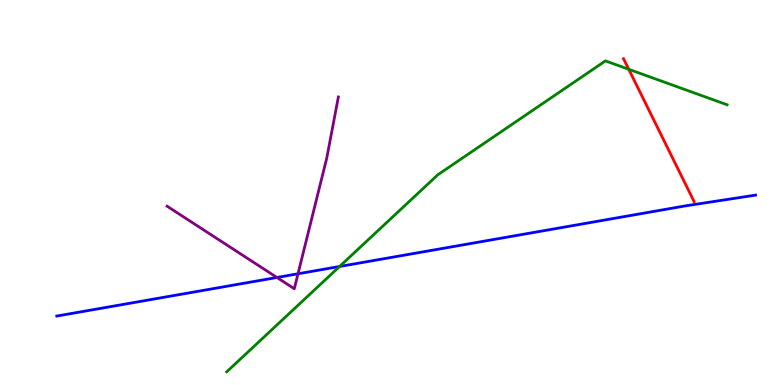[{'lines': ['blue', 'red'], 'intersections': []}, {'lines': ['green', 'red'], 'intersections': [{'x': 8.11, 'y': 8.2}]}, {'lines': ['purple', 'red'], 'intersections': []}, {'lines': ['blue', 'green'], 'intersections': [{'x': 4.38, 'y': 3.08}]}, {'lines': ['blue', 'purple'], 'intersections': [{'x': 3.57, 'y': 2.79}, {'x': 3.85, 'y': 2.89}]}, {'lines': ['green', 'purple'], 'intersections': []}]